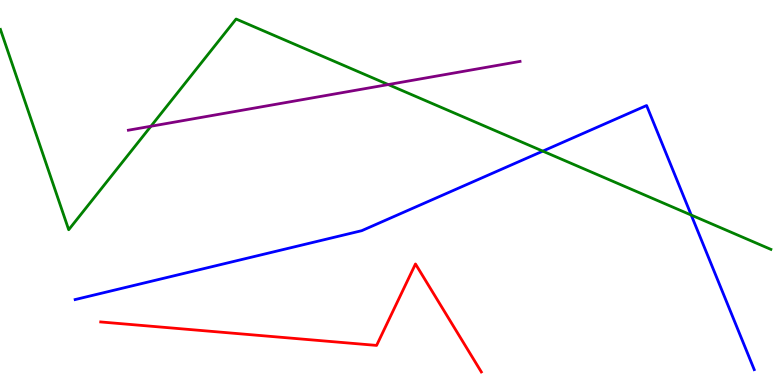[{'lines': ['blue', 'red'], 'intersections': []}, {'lines': ['green', 'red'], 'intersections': []}, {'lines': ['purple', 'red'], 'intersections': []}, {'lines': ['blue', 'green'], 'intersections': [{'x': 7.0, 'y': 6.07}, {'x': 8.92, 'y': 4.41}]}, {'lines': ['blue', 'purple'], 'intersections': []}, {'lines': ['green', 'purple'], 'intersections': [{'x': 1.95, 'y': 6.72}, {'x': 5.01, 'y': 7.8}]}]